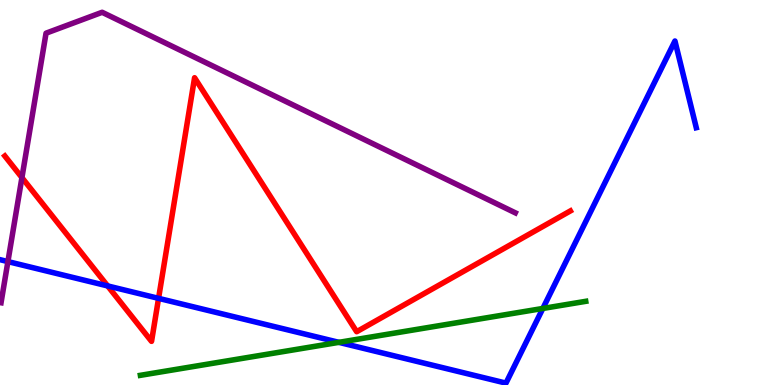[{'lines': ['blue', 'red'], 'intersections': [{'x': 1.39, 'y': 2.57}, {'x': 2.05, 'y': 2.25}]}, {'lines': ['green', 'red'], 'intersections': []}, {'lines': ['purple', 'red'], 'intersections': [{'x': 0.283, 'y': 5.39}]}, {'lines': ['blue', 'green'], 'intersections': [{'x': 4.37, 'y': 1.11}, {'x': 7.0, 'y': 1.99}]}, {'lines': ['blue', 'purple'], 'intersections': [{'x': 0.102, 'y': 3.21}]}, {'lines': ['green', 'purple'], 'intersections': []}]